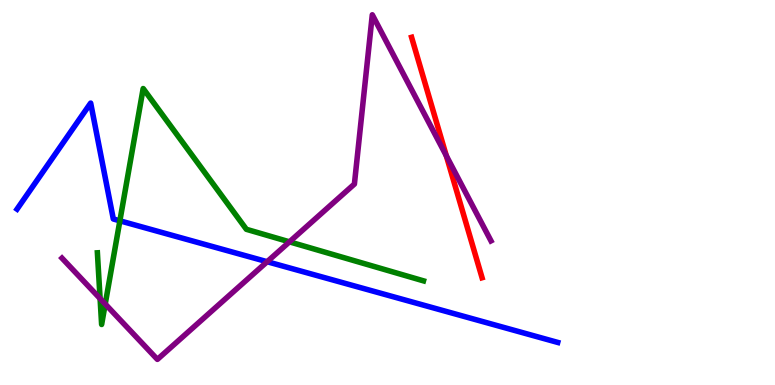[{'lines': ['blue', 'red'], 'intersections': []}, {'lines': ['green', 'red'], 'intersections': []}, {'lines': ['purple', 'red'], 'intersections': [{'x': 5.76, 'y': 5.95}]}, {'lines': ['blue', 'green'], 'intersections': [{'x': 1.55, 'y': 4.26}]}, {'lines': ['blue', 'purple'], 'intersections': [{'x': 3.45, 'y': 3.2}]}, {'lines': ['green', 'purple'], 'intersections': [{'x': 1.29, 'y': 2.24}, {'x': 1.36, 'y': 2.1}, {'x': 3.74, 'y': 3.72}]}]